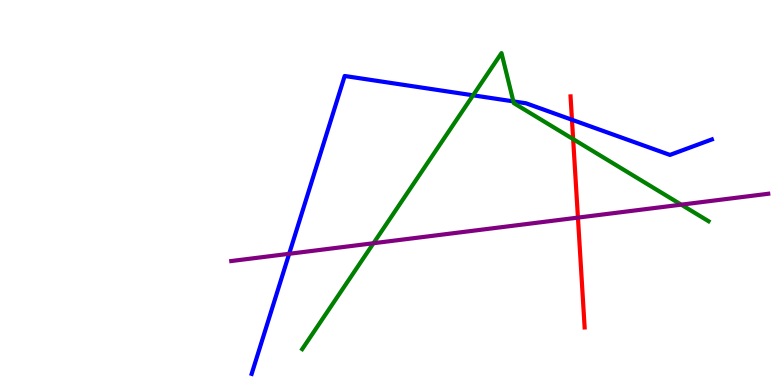[{'lines': ['blue', 'red'], 'intersections': [{'x': 7.38, 'y': 6.89}]}, {'lines': ['green', 'red'], 'intersections': [{'x': 7.4, 'y': 6.39}]}, {'lines': ['purple', 'red'], 'intersections': [{'x': 7.46, 'y': 4.35}]}, {'lines': ['blue', 'green'], 'intersections': [{'x': 6.1, 'y': 7.52}, {'x': 6.62, 'y': 7.37}]}, {'lines': ['blue', 'purple'], 'intersections': [{'x': 3.73, 'y': 3.41}]}, {'lines': ['green', 'purple'], 'intersections': [{'x': 4.82, 'y': 3.68}, {'x': 8.79, 'y': 4.68}]}]